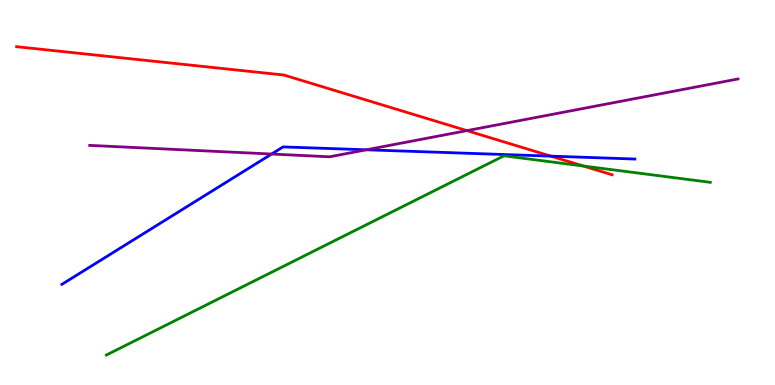[{'lines': ['blue', 'red'], 'intersections': [{'x': 7.11, 'y': 5.94}]}, {'lines': ['green', 'red'], 'intersections': [{'x': 7.53, 'y': 5.69}]}, {'lines': ['purple', 'red'], 'intersections': [{'x': 6.02, 'y': 6.61}]}, {'lines': ['blue', 'green'], 'intersections': []}, {'lines': ['blue', 'purple'], 'intersections': [{'x': 3.5, 'y': 6.0}, {'x': 4.73, 'y': 6.11}]}, {'lines': ['green', 'purple'], 'intersections': []}]